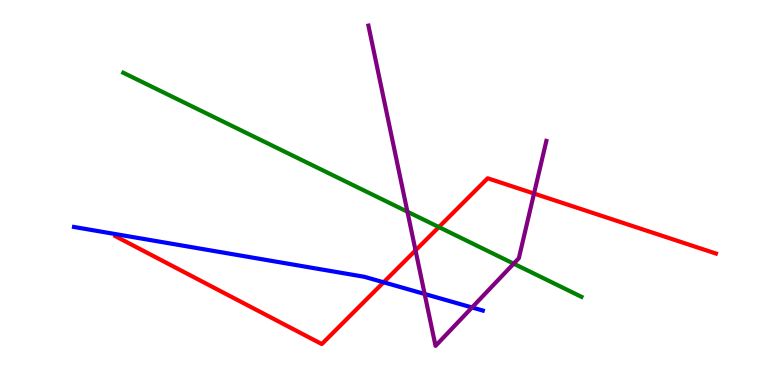[{'lines': ['blue', 'red'], 'intersections': [{'x': 4.95, 'y': 2.67}]}, {'lines': ['green', 'red'], 'intersections': [{'x': 5.66, 'y': 4.1}]}, {'lines': ['purple', 'red'], 'intersections': [{'x': 5.36, 'y': 3.5}, {'x': 6.89, 'y': 4.97}]}, {'lines': ['blue', 'green'], 'intersections': []}, {'lines': ['blue', 'purple'], 'intersections': [{'x': 5.48, 'y': 2.36}, {'x': 6.09, 'y': 2.01}]}, {'lines': ['green', 'purple'], 'intersections': [{'x': 5.26, 'y': 4.5}, {'x': 6.63, 'y': 3.15}]}]